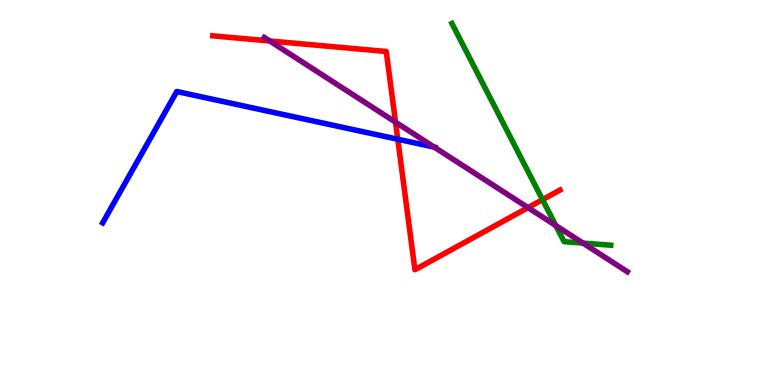[{'lines': ['blue', 'red'], 'intersections': [{'x': 5.13, 'y': 6.38}]}, {'lines': ['green', 'red'], 'intersections': [{'x': 7.0, 'y': 4.81}]}, {'lines': ['purple', 'red'], 'intersections': [{'x': 3.48, 'y': 8.94}, {'x': 5.1, 'y': 6.83}, {'x': 6.81, 'y': 4.61}]}, {'lines': ['blue', 'green'], 'intersections': []}, {'lines': ['blue', 'purple'], 'intersections': [{'x': 5.6, 'y': 6.18}]}, {'lines': ['green', 'purple'], 'intersections': [{'x': 7.17, 'y': 4.14}, {'x': 7.52, 'y': 3.69}]}]